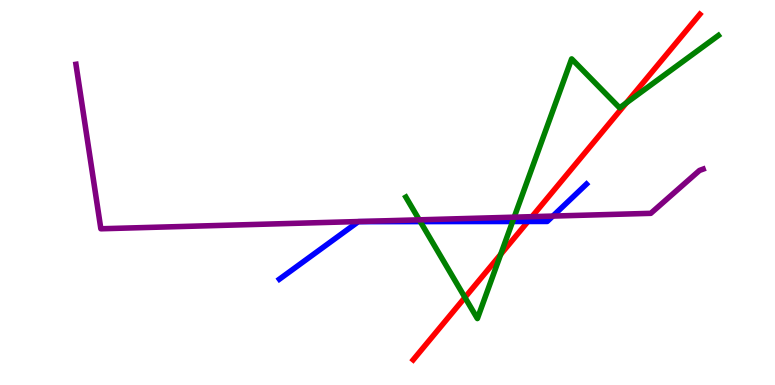[{'lines': ['blue', 'red'], 'intersections': [{'x': 6.81, 'y': 4.25}]}, {'lines': ['green', 'red'], 'intersections': [{'x': 6.0, 'y': 2.27}, {'x': 6.46, 'y': 3.39}, {'x': 8.08, 'y': 7.33}]}, {'lines': ['purple', 'red'], 'intersections': [{'x': 6.86, 'y': 4.37}]}, {'lines': ['blue', 'green'], 'intersections': [{'x': 5.42, 'y': 4.24}, {'x': 6.61, 'y': 4.25}]}, {'lines': ['blue', 'purple'], 'intersections': [{'x': 7.13, 'y': 4.39}]}, {'lines': ['green', 'purple'], 'intersections': [{'x': 5.41, 'y': 4.29}, {'x': 6.63, 'y': 4.36}]}]